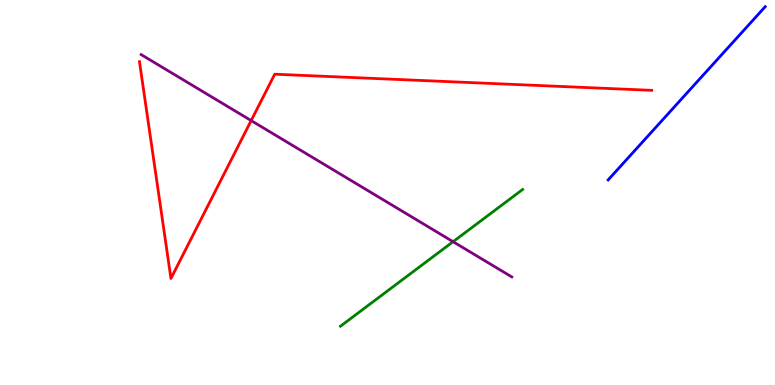[{'lines': ['blue', 'red'], 'intersections': []}, {'lines': ['green', 'red'], 'intersections': []}, {'lines': ['purple', 'red'], 'intersections': [{'x': 3.24, 'y': 6.87}]}, {'lines': ['blue', 'green'], 'intersections': []}, {'lines': ['blue', 'purple'], 'intersections': []}, {'lines': ['green', 'purple'], 'intersections': [{'x': 5.85, 'y': 3.72}]}]